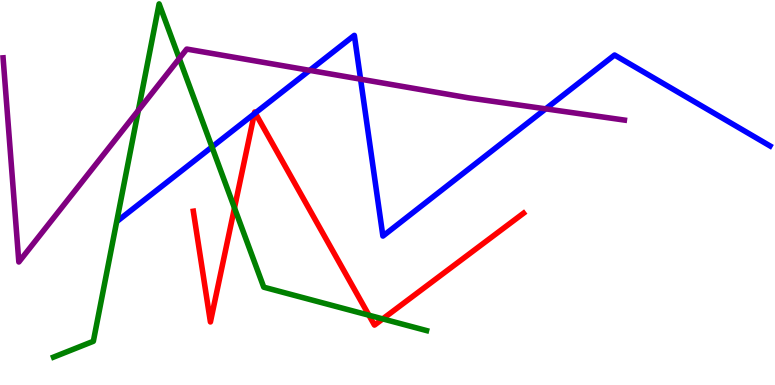[{'lines': ['blue', 'red'], 'intersections': [{'x': 3.28, 'y': 7.05}, {'x': 3.29, 'y': 7.06}]}, {'lines': ['green', 'red'], 'intersections': [{'x': 3.03, 'y': 4.6}, {'x': 4.76, 'y': 1.81}, {'x': 4.94, 'y': 1.72}]}, {'lines': ['purple', 'red'], 'intersections': []}, {'lines': ['blue', 'green'], 'intersections': [{'x': 2.73, 'y': 6.18}]}, {'lines': ['blue', 'purple'], 'intersections': [{'x': 4.0, 'y': 8.17}, {'x': 4.65, 'y': 7.94}, {'x': 7.04, 'y': 7.17}]}, {'lines': ['green', 'purple'], 'intersections': [{'x': 1.79, 'y': 7.13}, {'x': 2.31, 'y': 8.48}]}]